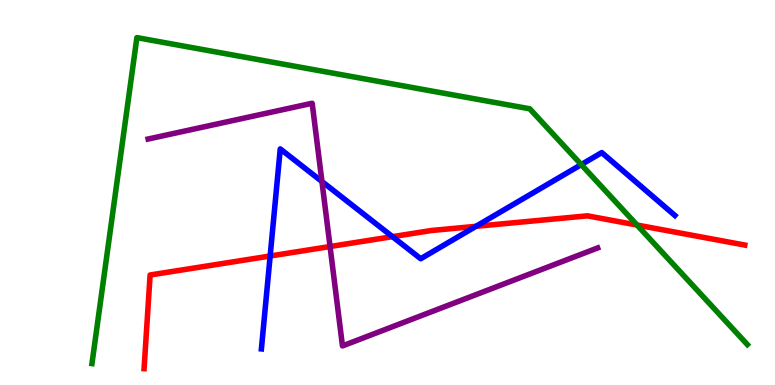[{'lines': ['blue', 'red'], 'intersections': [{'x': 3.49, 'y': 3.35}, {'x': 5.06, 'y': 3.85}, {'x': 6.14, 'y': 4.12}]}, {'lines': ['green', 'red'], 'intersections': [{'x': 8.22, 'y': 4.15}]}, {'lines': ['purple', 'red'], 'intersections': [{'x': 4.26, 'y': 3.6}]}, {'lines': ['blue', 'green'], 'intersections': [{'x': 7.5, 'y': 5.72}]}, {'lines': ['blue', 'purple'], 'intersections': [{'x': 4.15, 'y': 5.29}]}, {'lines': ['green', 'purple'], 'intersections': []}]